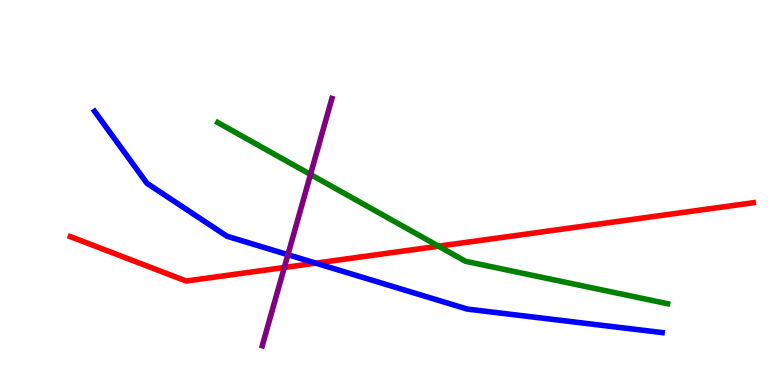[{'lines': ['blue', 'red'], 'intersections': [{'x': 4.07, 'y': 3.17}]}, {'lines': ['green', 'red'], 'intersections': [{'x': 5.66, 'y': 3.61}]}, {'lines': ['purple', 'red'], 'intersections': [{'x': 3.67, 'y': 3.05}]}, {'lines': ['blue', 'green'], 'intersections': []}, {'lines': ['blue', 'purple'], 'intersections': [{'x': 3.71, 'y': 3.38}]}, {'lines': ['green', 'purple'], 'intersections': [{'x': 4.01, 'y': 5.47}]}]